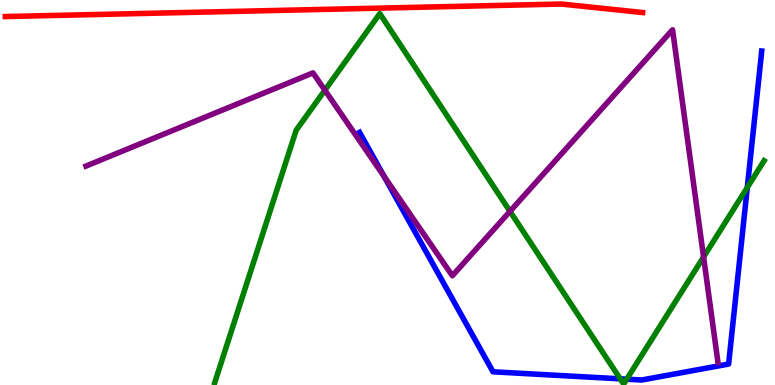[{'lines': ['blue', 'red'], 'intersections': []}, {'lines': ['green', 'red'], 'intersections': []}, {'lines': ['purple', 'red'], 'intersections': []}, {'lines': ['blue', 'green'], 'intersections': [{'x': 8.0, 'y': 0.16}, {'x': 8.09, 'y': 0.151}, {'x': 9.64, 'y': 5.13}]}, {'lines': ['blue', 'purple'], 'intersections': [{'x': 4.96, 'y': 5.42}]}, {'lines': ['green', 'purple'], 'intersections': [{'x': 4.19, 'y': 7.66}, {'x': 6.58, 'y': 4.51}, {'x': 9.08, 'y': 3.33}]}]